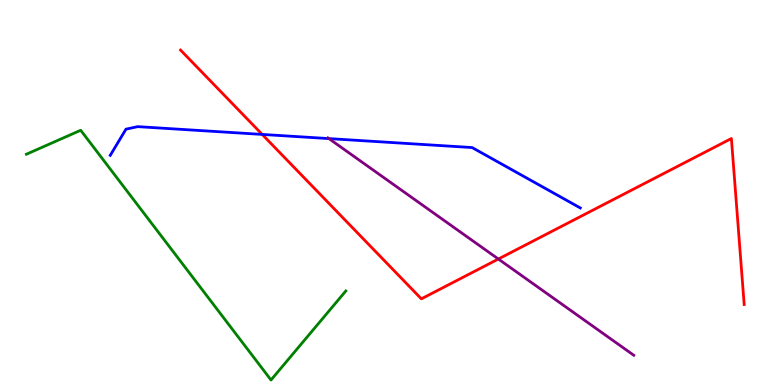[{'lines': ['blue', 'red'], 'intersections': [{'x': 3.38, 'y': 6.51}]}, {'lines': ['green', 'red'], 'intersections': []}, {'lines': ['purple', 'red'], 'intersections': [{'x': 6.43, 'y': 3.27}]}, {'lines': ['blue', 'green'], 'intersections': []}, {'lines': ['blue', 'purple'], 'intersections': [{'x': 4.24, 'y': 6.4}]}, {'lines': ['green', 'purple'], 'intersections': []}]